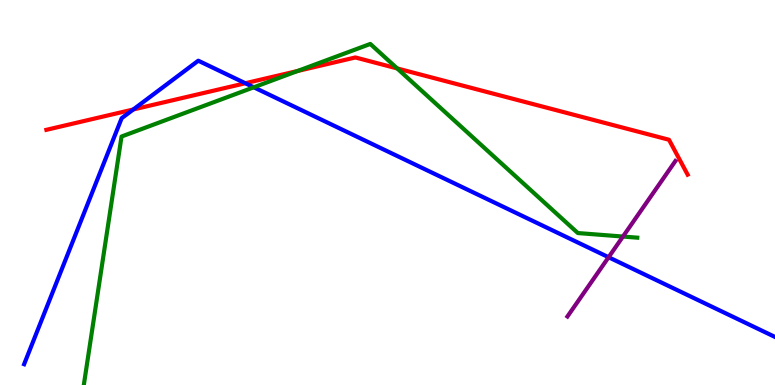[{'lines': ['blue', 'red'], 'intersections': [{'x': 1.72, 'y': 7.16}, {'x': 3.17, 'y': 7.84}]}, {'lines': ['green', 'red'], 'intersections': [{'x': 3.84, 'y': 8.16}, {'x': 5.13, 'y': 8.22}]}, {'lines': ['purple', 'red'], 'intersections': []}, {'lines': ['blue', 'green'], 'intersections': [{'x': 3.27, 'y': 7.73}]}, {'lines': ['blue', 'purple'], 'intersections': [{'x': 7.85, 'y': 3.32}]}, {'lines': ['green', 'purple'], 'intersections': [{'x': 8.04, 'y': 3.86}]}]